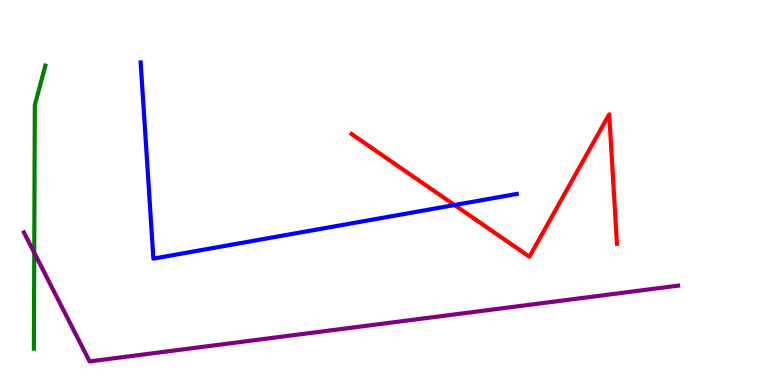[{'lines': ['blue', 'red'], 'intersections': [{'x': 5.86, 'y': 4.67}]}, {'lines': ['green', 'red'], 'intersections': []}, {'lines': ['purple', 'red'], 'intersections': []}, {'lines': ['blue', 'green'], 'intersections': []}, {'lines': ['blue', 'purple'], 'intersections': []}, {'lines': ['green', 'purple'], 'intersections': [{'x': 0.442, 'y': 3.44}]}]